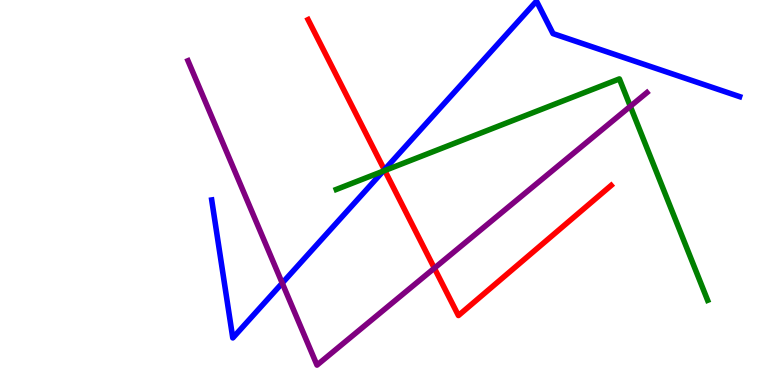[{'lines': ['blue', 'red'], 'intersections': [{'x': 4.96, 'y': 5.59}]}, {'lines': ['green', 'red'], 'intersections': [{'x': 4.96, 'y': 5.57}]}, {'lines': ['purple', 'red'], 'intersections': [{'x': 5.6, 'y': 3.03}]}, {'lines': ['blue', 'green'], 'intersections': [{'x': 4.94, 'y': 5.55}]}, {'lines': ['blue', 'purple'], 'intersections': [{'x': 3.64, 'y': 2.65}]}, {'lines': ['green', 'purple'], 'intersections': [{'x': 8.13, 'y': 7.24}]}]